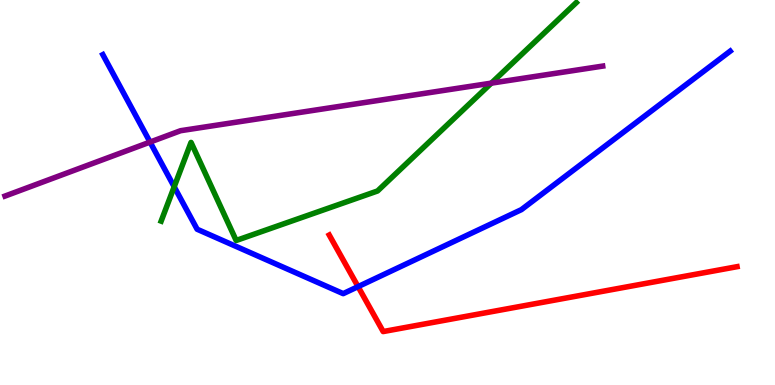[{'lines': ['blue', 'red'], 'intersections': [{'x': 4.62, 'y': 2.56}]}, {'lines': ['green', 'red'], 'intersections': []}, {'lines': ['purple', 'red'], 'intersections': []}, {'lines': ['blue', 'green'], 'intersections': [{'x': 2.25, 'y': 5.15}]}, {'lines': ['blue', 'purple'], 'intersections': [{'x': 1.94, 'y': 6.31}]}, {'lines': ['green', 'purple'], 'intersections': [{'x': 6.34, 'y': 7.84}]}]